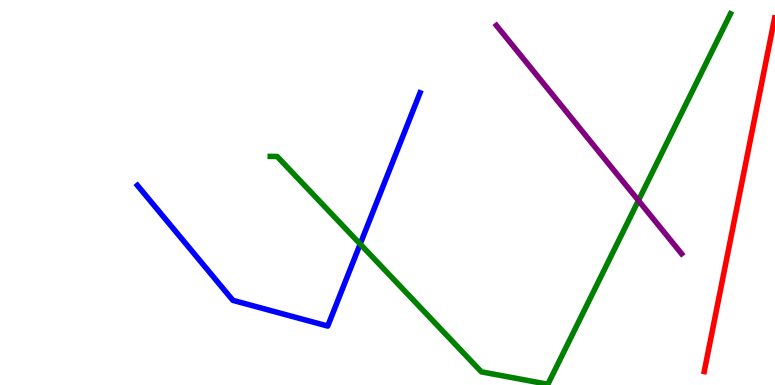[{'lines': ['blue', 'red'], 'intersections': []}, {'lines': ['green', 'red'], 'intersections': []}, {'lines': ['purple', 'red'], 'intersections': []}, {'lines': ['blue', 'green'], 'intersections': [{'x': 4.65, 'y': 3.66}]}, {'lines': ['blue', 'purple'], 'intersections': []}, {'lines': ['green', 'purple'], 'intersections': [{'x': 8.24, 'y': 4.79}]}]